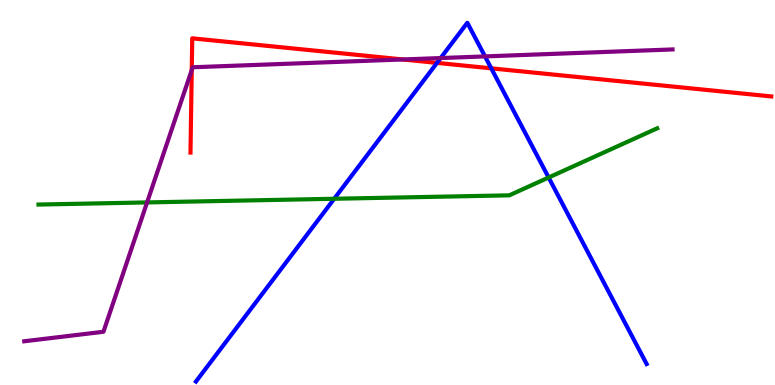[{'lines': ['blue', 'red'], 'intersections': [{'x': 5.64, 'y': 8.37}, {'x': 6.34, 'y': 8.23}]}, {'lines': ['green', 'red'], 'intersections': []}, {'lines': ['purple', 'red'], 'intersections': [{'x': 2.47, 'y': 8.18}, {'x': 5.2, 'y': 8.46}]}, {'lines': ['blue', 'green'], 'intersections': [{'x': 4.31, 'y': 4.84}, {'x': 7.08, 'y': 5.39}]}, {'lines': ['blue', 'purple'], 'intersections': [{'x': 5.69, 'y': 8.49}, {'x': 6.26, 'y': 8.53}]}, {'lines': ['green', 'purple'], 'intersections': [{'x': 1.9, 'y': 4.74}]}]